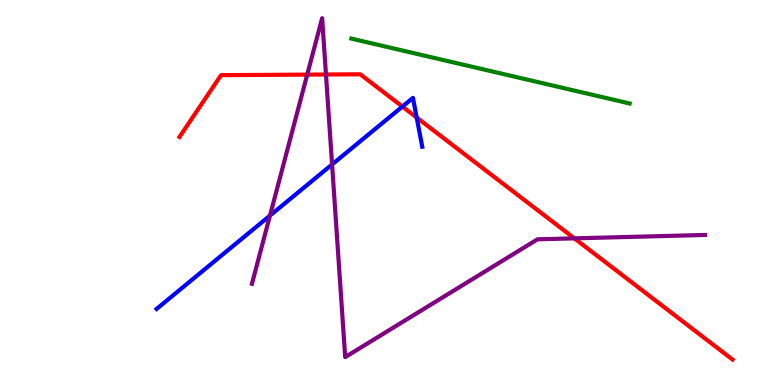[{'lines': ['blue', 'red'], 'intersections': [{'x': 5.19, 'y': 7.23}, {'x': 5.38, 'y': 6.95}]}, {'lines': ['green', 'red'], 'intersections': []}, {'lines': ['purple', 'red'], 'intersections': [{'x': 3.96, 'y': 8.06}, {'x': 4.21, 'y': 8.06}, {'x': 7.41, 'y': 3.81}]}, {'lines': ['blue', 'green'], 'intersections': []}, {'lines': ['blue', 'purple'], 'intersections': [{'x': 3.48, 'y': 4.4}, {'x': 4.28, 'y': 5.73}]}, {'lines': ['green', 'purple'], 'intersections': []}]